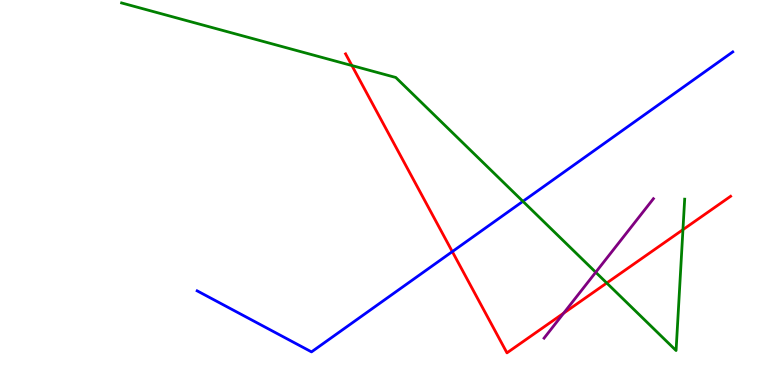[{'lines': ['blue', 'red'], 'intersections': [{'x': 5.84, 'y': 3.46}]}, {'lines': ['green', 'red'], 'intersections': [{'x': 4.54, 'y': 8.3}, {'x': 7.83, 'y': 2.65}, {'x': 8.81, 'y': 4.03}]}, {'lines': ['purple', 'red'], 'intersections': [{'x': 7.27, 'y': 1.87}]}, {'lines': ['blue', 'green'], 'intersections': [{'x': 6.75, 'y': 4.77}]}, {'lines': ['blue', 'purple'], 'intersections': []}, {'lines': ['green', 'purple'], 'intersections': [{'x': 7.69, 'y': 2.93}]}]